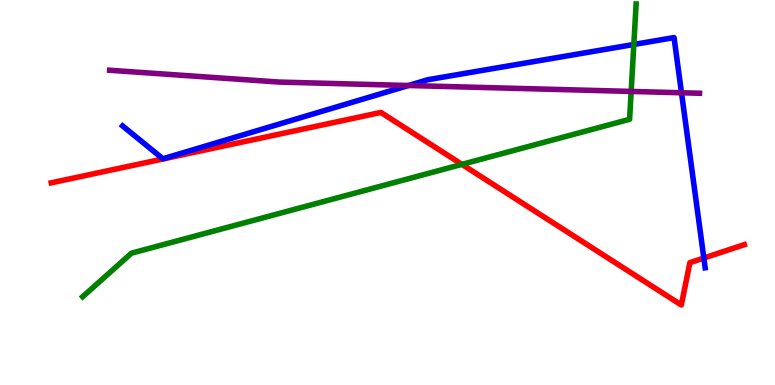[{'lines': ['blue', 'red'], 'intersections': [{'x': 9.08, 'y': 3.3}]}, {'lines': ['green', 'red'], 'intersections': [{'x': 5.96, 'y': 5.73}]}, {'lines': ['purple', 'red'], 'intersections': []}, {'lines': ['blue', 'green'], 'intersections': [{'x': 8.18, 'y': 8.85}]}, {'lines': ['blue', 'purple'], 'intersections': [{'x': 5.27, 'y': 7.78}, {'x': 8.79, 'y': 7.59}]}, {'lines': ['green', 'purple'], 'intersections': [{'x': 8.14, 'y': 7.63}]}]